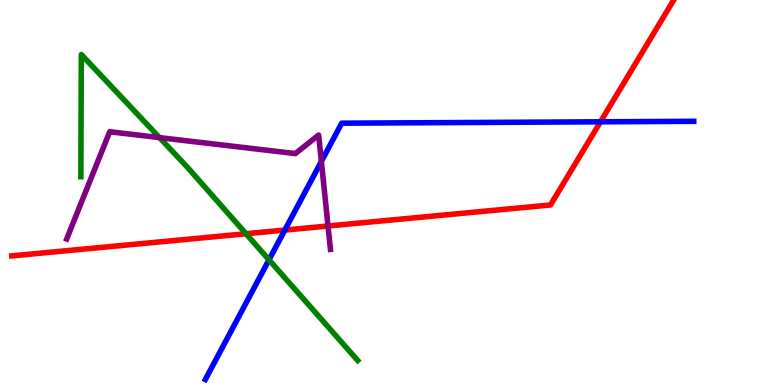[{'lines': ['blue', 'red'], 'intersections': [{'x': 3.68, 'y': 4.02}, {'x': 7.75, 'y': 6.84}]}, {'lines': ['green', 'red'], 'intersections': [{'x': 3.17, 'y': 3.93}]}, {'lines': ['purple', 'red'], 'intersections': [{'x': 4.23, 'y': 4.13}]}, {'lines': ['blue', 'green'], 'intersections': [{'x': 3.47, 'y': 3.25}]}, {'lines': ['blue', 'purple'], 'intersections': [{'x': 4.15, 'y': 5.81}]}, {'lines': ['green', 'purple'], 'intersections': [{'x': 2.06, 'y': 6.43}]}]